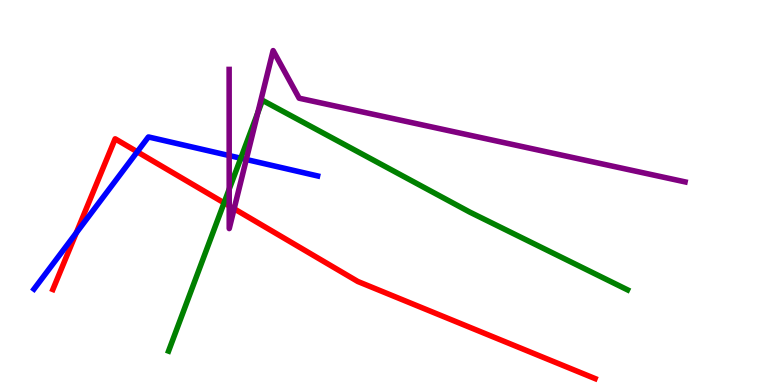[{'lines': ['blue', 'red'], 'intersections': [{'x': 0.984, 'y': 3.95}, {'x': 1.77, 'y': 6.06}]}, {'lines': ['green', 'red'], 'intersections': [{'x': 2.89, 'y': 4.73}]}, {'lines': ['purple', 'red'], 'intersections': [{'x': 2.96, 'y': 4.65}, {'x': 3.02, 'y': 4.58}]}, {'lines': ['blue', 'green'], 'intersections': [{'x': 3.11, 'y': 5.89}]}, {'lines': ['blue', 'purple'], 'intersections': [{'x': 2.96, 'y': 5.96}, {'x': 3.18, 'y': 5.86}]}, {'lines': ['green', 'purple'], 'intersections': [{'x': 2.96, 'y': 5.09}, {'x': 3.33, 'y': 7.07}]}]